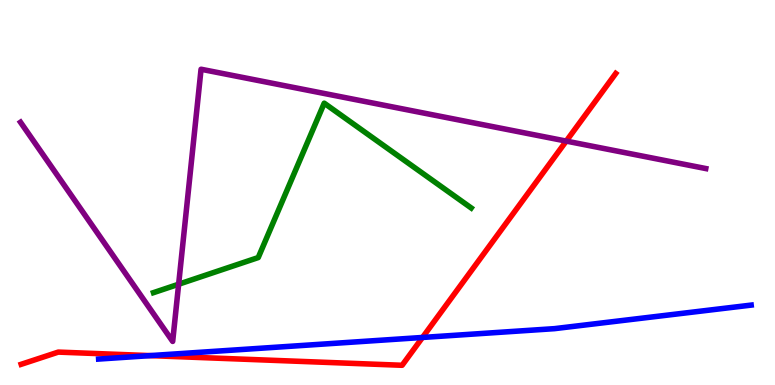[{'lines': ['blue', 'red'], 'intersections': [{'x': 1.94, 'y': 0.763}, {'x': 5.45, 'y': 1.23}]}, {'lines': ['green', 'red'], 'intersections': []}, {'lines': ['purple', 'red'], 'intersections': [{'x': 7.31, 'y': 6.34}]}, {'lines': ['blue', 'green'], 'intersections': []}, {'lines': ['blue', 'purple'], 'intersections': []}, {'lines': ['green', 'purple'], 'intersections': [{'x': 2.31, 'y': 2.62}]}]